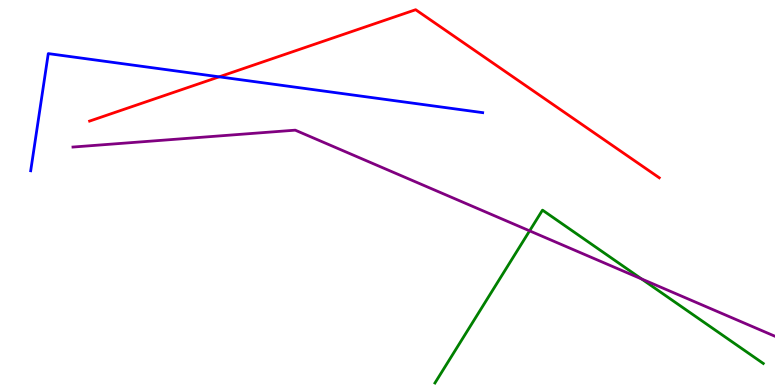[{'lines': ['blue', 'red'], 'intersections': [{'x': 2.83, 'y': 8.0}]}, {'lines': ['green', 'red'], 'intersections': []}, {'lines': ['purple', 'red'], 'intersections': []}, {'lines': ['blue', 'green'], 'intersections': []}, {'lines': ['blue', 'purple'], 'intersections': []}, {'lines': ['green', 'purple'], 'intersections': [{'x': 6.83, 'y': 4.0}, {'x': 8.28, 'y': 2.75}]}]